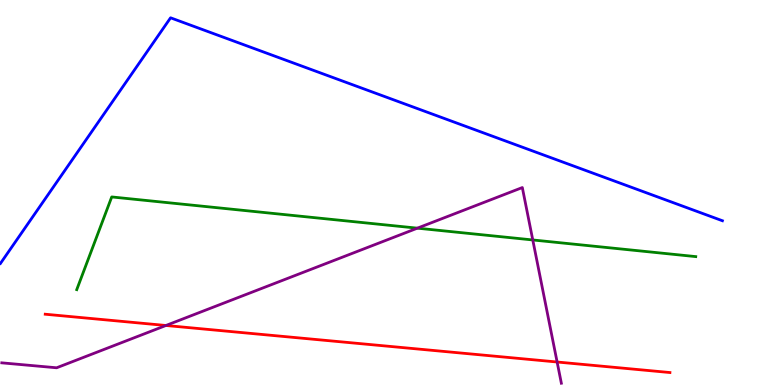[{'lines': ['blue', 'red'], 'intersections': []}, {'lines': ['green', 'red'], 'intersections': []}, {'lines': ['purple', 'red'], 'intersections': [{'x': 2.14, 'y': 1.55}, {'x': 7.19, 'y': 0.597}]}, {'lines': ['blue', 'green'], 'intersections': []}, {'lines': ['blue', 'purple'], 'intersections': []}, {'lines': ['green', 'purple'], 'intersections': [{'x': 5.39, 'y': 4.07}, {'x': 6.87, 'y': 3.77}]}]